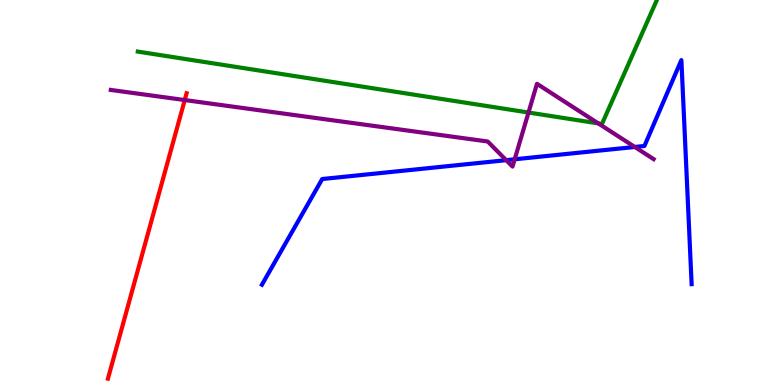[{'lines': ['blue', 'red'], 'intersections': []}, {'lines': ['green', 'red'], 'intersections': []}, {'lines': ['purple', 'red'], 'intersections': [{'x': 2.38, 'y': 7.4}]}, {'lines': ['blue', 'green'], 'intersections': []}, {'lines': ['blue', 'purple'], 'intersections': [{'x': 6.53, 'y': 5.84}, {'x': 6.64, 'y': 5.86}, {'x': 8.19, 'y': 6.18}]}, {'lines': ['green', 'purple'], 'intersections': [{'x': 6.82, 'y': 7.08}, {'x': 7.72, 'y': 6.79}]}]